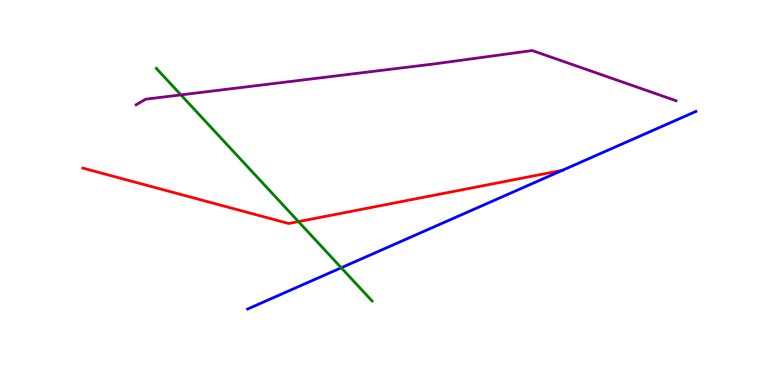[{'lines': ['blue', 'red'], 'intersections': [{'x': 7.26, 'y': 5.58}]}, {'lines': ['green', 'red'], 'intersections': [{'x': 3.85, 'y': 4.24}]}, {'lines': ['purple', 'red'], 'intersections': []}, {'lines': ['blue', 'green'], 'intersections': [{'x': 4.4, 'y': 3.05}]}, {'lines': ['blue', 'purple'], 'intersections': []}, {'lines': ['green', 'purple'], 'intersections': [{'x': 2.33, 'y': 7.54}]}]